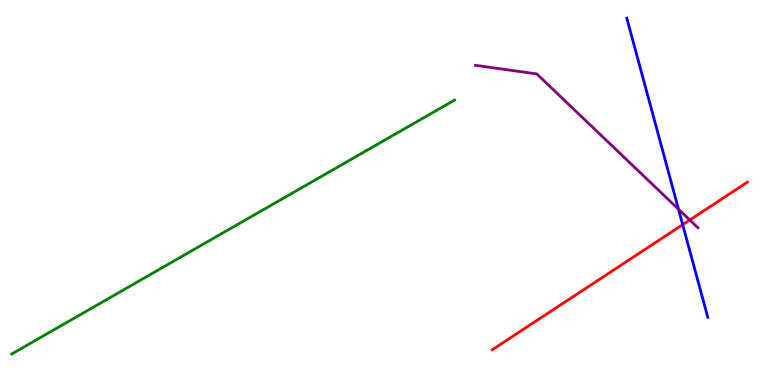[{'lines': ['blue', 'red'], 'intersections': [{'x': 8.81, 'y': 4.16}]}, {'lines': ['green', 'red'], 'intersections': []}, {'lines': ['purple', 'red'], 'intersections': [{'x': 8.9, 'y': 4.29}]}, {'lines': ['blue', 'green'], 'intersections': []}, {'lines': ['blue', 'purple'], 'intersections': [{'x': 8.76, 'y': 4.57}]}, {'lines': ['green', 'purple'], 'intersections': []}]